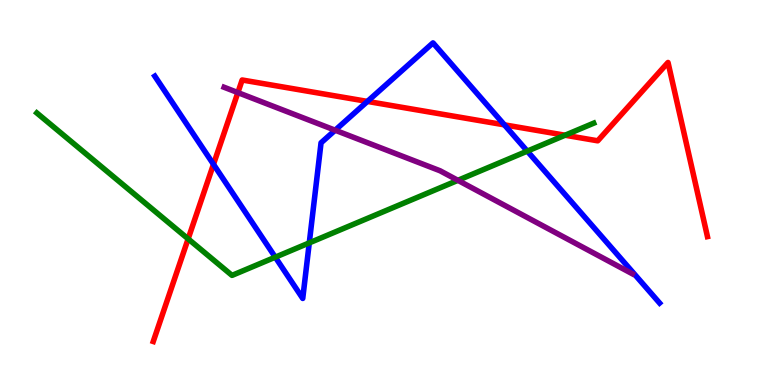[{'lines': ['blue', 'red'], 'intersections': [{'x': 2.75, 'y': 5.73}, {'x': 4.74, 'y': 7.37}, {'x': 6.51, 'y': 6.76}]}, {'lines': ['green', 'red'], 'intersections': [{'x': 2.43, 'y': 3.8}, {'x': 7.29, 'y': 6.49}]}, {'lines': ['purple', 'red'], 'intersections': [{'x': 3.07, 'y': 7.59}]}, {'lines': ['blue', 'green'], 'intersections': [{'x': 3.55, 'y': 3.32}, {'x': 3.99, 'y': 3.69}, {'x': 6.8, 'y': 6.07}]}, {'lines': ['blue', 'purple'], 'intersections': [{'x': 4.32, 'y': 6.62}]}, {'lines': ['green', 'purple'], 'intersections': [{'x': 5.91, 'y': 5.32}]}]